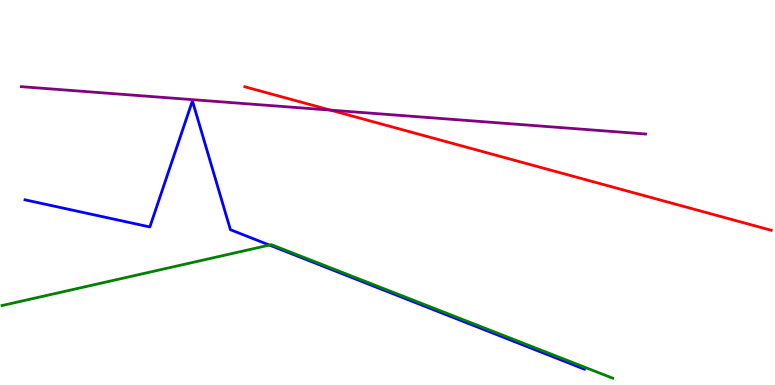[{'lines': ['blue', 'red'], 'intersections': []}, {'lines': ['green', 'red'], 'intersections': []}, {'lines': ['purple', 'red'], 'intersections': [{'x': 4.26, 'y': 7.14}]}, {'lines': ['blue', 'green'], 'intersections': [{'x': 3.48, 'y': 3.63}]}, {'lines': ['blue', 'purple'], 'intersections': []}, {'lines': ['green', 'purple'], 'intersections': []}]